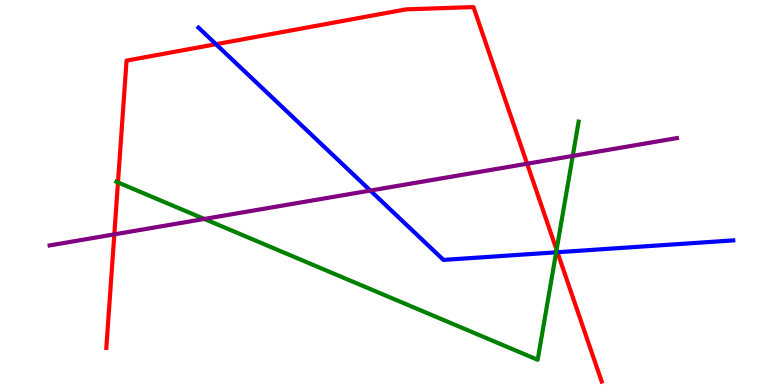[{'lines': ['blue', 'red'], 'intersections': [{'x': 2.79, 'y': 8.85}, {'x': 7.19, 'y': 3.45}]}, {'lines': ['green', 'red'], 'intersections': [{'x': 1.52, 'y': 5.26}, {'x': 7.18, 'y': 3.51}]}, {'lines': ['purple', 'red'], 'intersections': [{'x': 1.48, 'y': 3.91}, {'x': 6.8, 'y': 5.75}]}, {'lines': ['blue', 'green'], 'intersections': [{'x': 7.18, 'y': 3.45}]}, {'lines': ['blue', 'purple'], 'intersections': [{'x': 4.78, 'y': 5.05}]}, {'lines': ['green', 'purple'], 'intersections': [{'x': 2.64, 'y': 4.31}, {'x': 7.39, 'y': 5.95}]}]